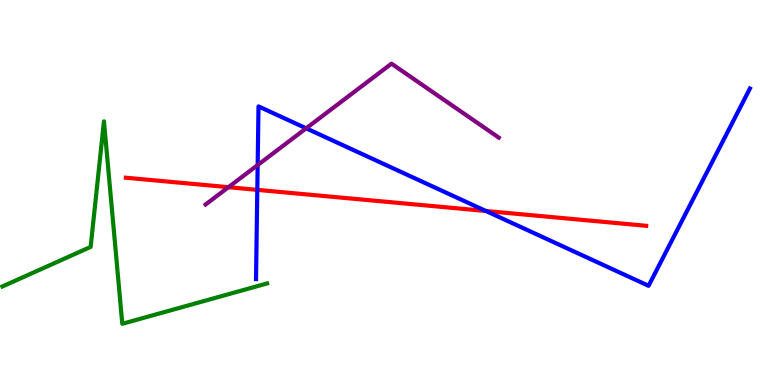[{'lines': ['blue', 'red'], 'intersections': [{'x': 3.32, 'y': 5.07}, {'x': 6.27, 'y': 4.52}]}, {'lines': ['green', 'red'], 'intersections': []}, {'lines': ['purple', 'red'], 'intersections': [{'x': 2.95, 'y': 5.14}]}, {'lines': ['blue', 'green'], 'intersections': []}, {'lines': ['blue', 'purple'], 'intersections': [{'x': 3.32, 'y': 5.71}, {'x': 3.95, 'y': 6.67}]}, {'lines': ['green', 'purple'], 'intersections': []}]